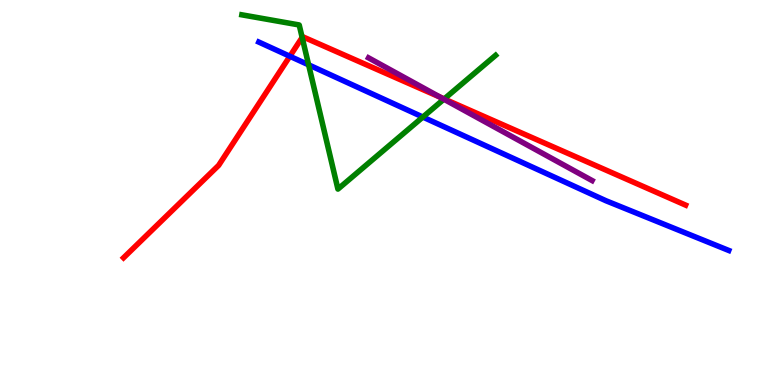[{'lines': ['blue', 'red'], 'intersections': [{'x': 3.74, 'y': 8.54}]}, {'lines': ['green', 'red'], 'intersections': [{'x': 3.9, 'y': 9.03}, {'x': 5.73, 'y': 7.43}]}, {'lines': ['purple', 'red'], 'intersections': [{'x': 5.68, 'y': 7.47}]}, {'lines': ['blue', 'green'], 'intersections': [{'x': 3.98, 'y': 8.32}, {'x': 5.46, 'y': 6.96}]}, {'lines': ['blue', 'purple'], 'intersections': []}, {'lines': ['green', 'purple'], 'intersections': [{'x': 5.73, 'y': 7.42}]}]